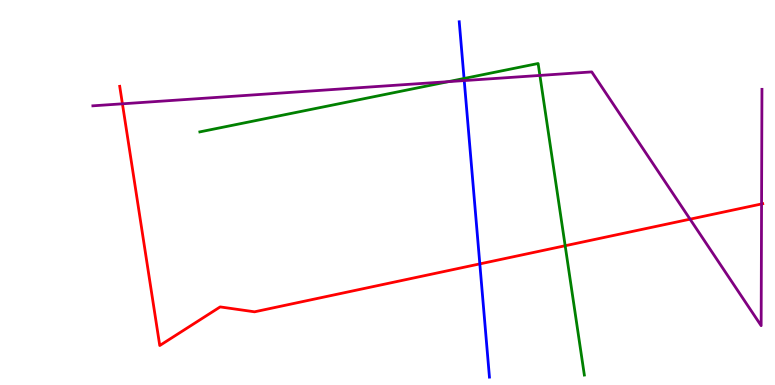[{'lines': ['blue', 'red'], 'intersections': [{'x': 6.19, 'y': 3.15}]}, {'lines': ['green', 'red'], 'intersections': [{'x': 7.29, 'y': 3.62}]}, {'lines': ['purple', 'red'], 'intersections': [{'x': 1.58, 'y': 7.3}, {'x': 8.9, 'y': 4.31}, {'x': 9.83, 'y': 4.7}]}, {'lines': ['blue', 'green'], 'intersections': [{'x': 5.99, 'y': 7.96}]}, {'lines': ['blue', 'purple'], 'intersections': [{'x': 5.99, 'y': 7.91}]}, {'lines': ['green', 'purple'], 'intersections': [{'x': 5.79, 'y': 7.88}, {'x': 6.97, 'y': 8.04}]}]